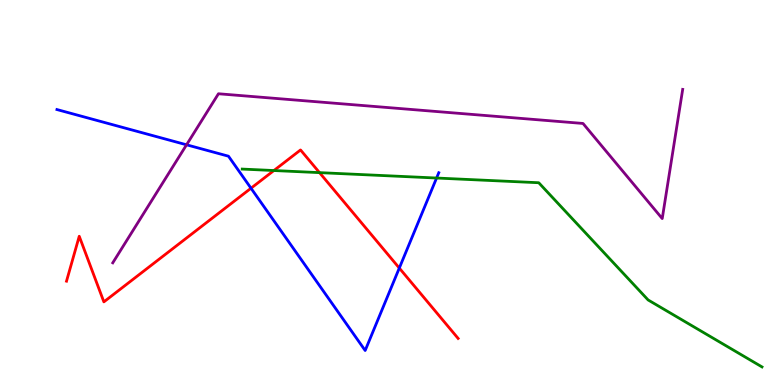[{'lines': ['blue', 'red'], 'intersections': [{'x': 3.24, 'y': 5.11}, {'x': 5.15, 'y': 3.04}]}, {'lines': ['green', 'red'], 'intersections': [{'x': 3.53, 'y': 5.57}, {'x': 4.12, 'y': 5.52}]}, {'lines': ['purple', 'red'], 'intersections': []}, {'lines': ['blue', 'green'], 'intersections': [{'x': 5.63, 'y': 5.38}]}, {'lines': ['blue', 'purple'], 'intersections': [{'x': 2.41, 'y': 6.24}]}, {'lines': ['green', 'purple'], 'intersections': []}]